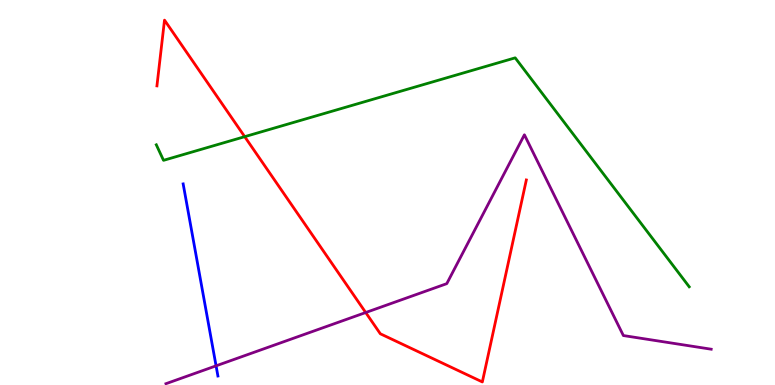[{'lines': ['blue', 'red'], 'intersections': []}, {'lines': ['green', 'red'], 'intersections': [{'x': 3.16, 'y': 6.45}]}, {'lines': ['purple', 'red'], 'intersections': [{'x': 4.72, 'y': 1.88}]}, {'lines': ['blue', 'green'], 'intersections': []}, {'lines': ['blue', 'purple'], 'intersections': [{'x': 2.79, 'y': 0.498}]}, {'lines': ['green', 'purple'], 'intersections': []}]